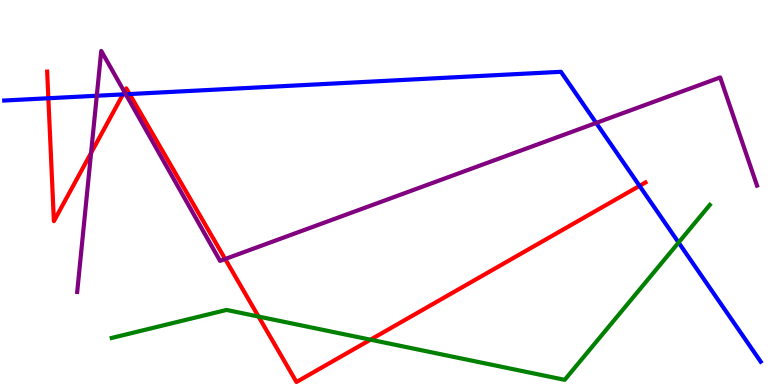[{'lines': ['blue', 'red'], 'intersections': [{'x': 0.624, 'y': 7.45}, {'x': 1.59, 'y': 7.55}, {'x': 1.67, 'y': 7.56}, {'x': 8.25, 'y': 5.17}]}, {'lines': ['green', 'red'], 'intersections': [{'x': 3.34, 'y': 1.78}, {'x': 4.78, 'y': 1.18}]}, {'lines': ['purple', 'red'], 'intersections': [{'x': 1.18, 'y': 6.03}, {'x': 1.6, 'y': 7.62}, {'x': 2.91, 'y': 3.27}]}, {'lines': ['blue', 'green'], 'intersections': [{'x': 8.76, 'y': 3.7}]}, {'lines': ['blue', 'purple'], 'intersections': [{'x': 1.25, 'y': 7.51}, {'x': 1.62, 'y': 7.55}, {'x': 7.69, 'y': 6.81}]}, {'lines': ['green', 'purple'], 'intersections': []}]